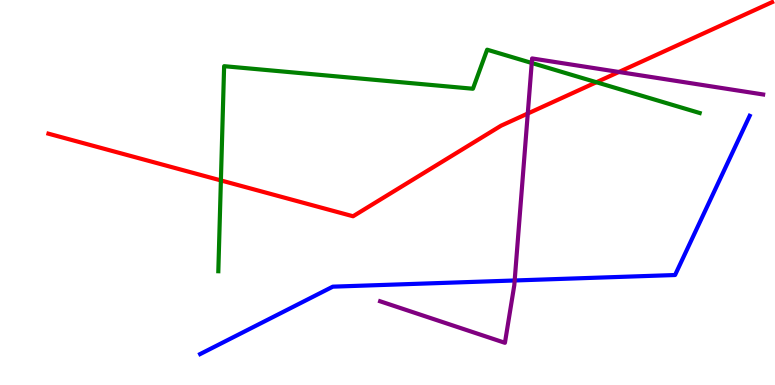[{'lines': ['blue', 'red'], 'intersections': []}, {'lines': ['green', 'red'], 'intersections': [{'x': 2.85, 'y': 5.31}, {'x': 7.7, 'y': 7.86}]}, {'lines': ['purple', 'red'], 'intersections': [{'x': 6.81, 'y': 7.05}, {'x': 7.99, 'y': 8.13}]}, {'lines': ['blue', 'green'], 'intersections': []}, {'lines': ['blue', 'purple'], 'intersections': [{'x': 6.64, 'y': 2.71}]}, {'lines': ['green', 'purple'], 'intersections': [{'x': 6.86, 'y': 8.36}]}]